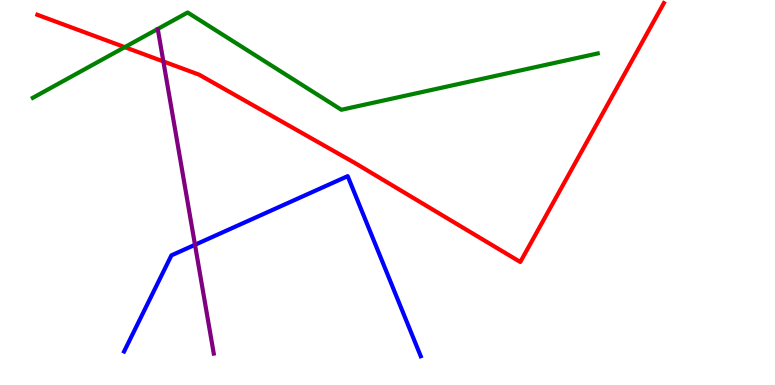[{'lines': ['blue', 'red'], 'intersections': []}, {'lines': ['green', 'red'], 'intersections': [{'x': 1.61, 'y': 8.78}]}, {'lines': ['purple', 'red'], 'intersections': [{'x': 2.11, 'y': 8.4}]}, {'lines': ['blue', 'green'], 'intersections': []}, {'lines': ['blue', 'purple'], 'intersections': [{'x': 2.52, 'y': 3.64}]}, {'lines': ['green', 'purple'], 'intersections': []}]